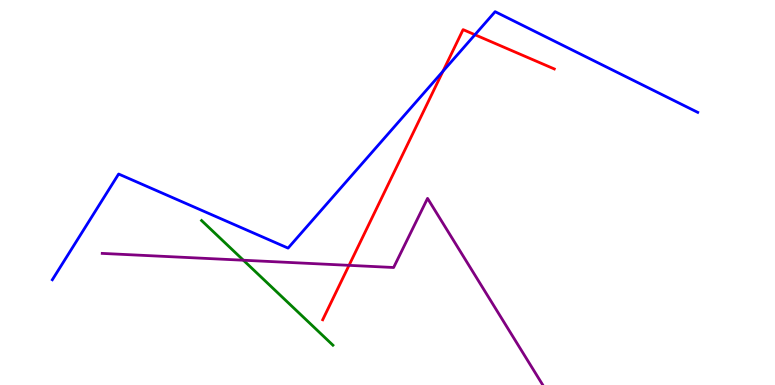[{'lines': ['blue', 'red'], 'intersections': [{'x': 5.72, 'y': 8.15}, {'x': 6.13, 'y': 9.1}]}, {'lines': ['green', 'red'], 'intersections': []}, {'lines': ['purple', 'red'], 'intersections': [{'x': 4.5, 'y': 3.11}]}, {'lines': ['blue', 'green'], 'intersections': []}, {'lines': ['blue', 'purple'], 'intersections': []}, {'lines': ['green', 'purple'], 'intersections': [{'x': 3.14, 'y': 3.24}]}]